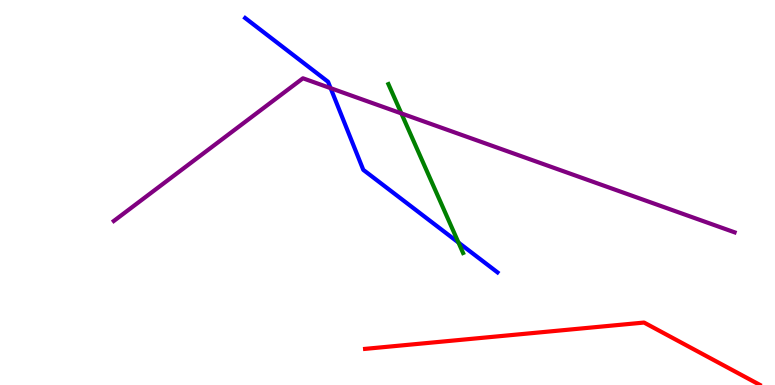[{'lines': ['blue', 'red'], 'intersections': []}, {'lines': ['green', 'red'], 'intersections': []}, {'lines': ['purple', 'red'], 'intersections': []}, {'lines': ['blue', 'green'], 'intersections': [{'x': 5.92, 'y': 3.7}]}, {'lines': ['blue', 'purple'], 'intersections': [{'x': 4.27, 'y': 7.71}]}, {'lines': ['green', 'purple'], 'intersections': [{'x': 5.18, 'y': 7.05}]}]